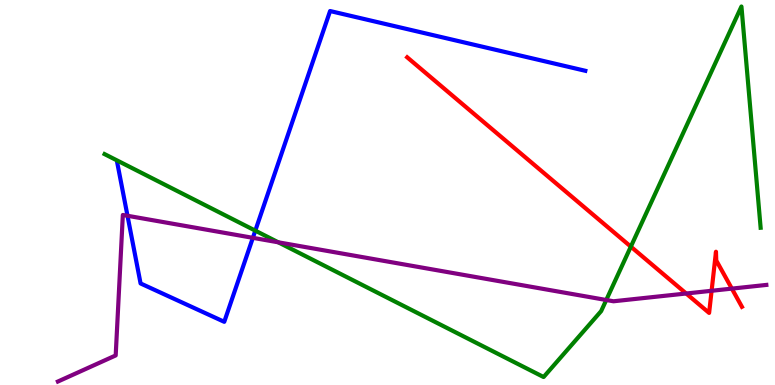[{'lines': ['blue', 'red'], 'intersections': []}, {'lines': ['green', 'red'], 'intersections': [{'x': 8.14, 'y': 3.59}]}, {'lines': ['purple', 'red'], 'intersections': [{'x': 8.85, 'y': 2.38}, {'x': 9.18, 'y': 2.45}, {'x': 9.44, 'y': 2.5}]}, {'lines': ['blue', 'green'], 'intersections': [{'x': 3.29, 'y': 4.01}]}, {'lines': ['blue', 'purple'], 'intersections': [{'x': 1.65, 'y': 4.4}, {'x': 3.26, 'y': 3.82}]}, {'lines': ['green', 'purple'], 'intersections': [{'x': 3.59, 'y': 3.71}, {'x': 7.82, 'y': 2.21}]}]